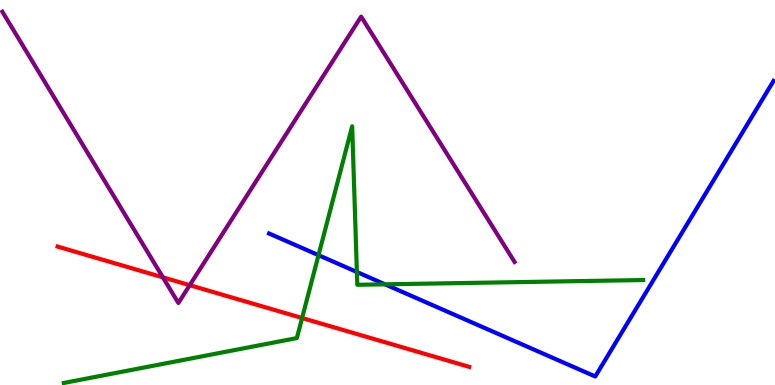[{'lines': ['blue', 'red'], 'intersections': []}, {'lines': ['green', 'red'], 'intersections': [{'x': 3.9, 'y': 1.74}]}, {'lines': ['purple', 'red'], 'intersections': [{'x': 2.1, 'y': 2.8}, {'x': 2.45, 'y': 2.59}]}, {'lines': ['blue', 'green'], 'intersections': [{'x': 4.11, 'y': 3.37}, {'x': 4.6, 'y': 2.94}, {'x': 4.97, 'y': 2.61}]}, {'lines': ['blue', 'purple'], 'intersections': []}, {'lines': ['green', 'purple'], 'intersections': []}]